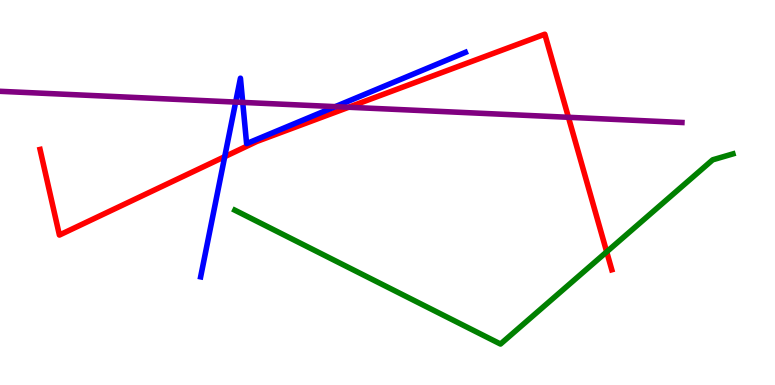[{'lines': ['blue', 'red'], 'intersections': [{'x': 2.9, 'y': 5.93}]}, {'lines': ['green', 'red'], 'intersections': [{'x': 7.83, 'y': 3.46}]}, {'lines': ['purple', 'red'], 'intersections': [{'x': 4.5, 'y': 7.21}, {'x': 7.33, 'y': 6.95}]}, {'lines': ['blue', 'green'], 'intersections': []}, {'lines': ['blue', 'purple'], 'intersections': [{'x': 3.04, 'y': 7.35}, {'x': 3.13, 'y': 7.34}, {'x': 4.33, 'y': 7.23}]}, {'lines': ['green', 'purple'], 'intersections': []}]